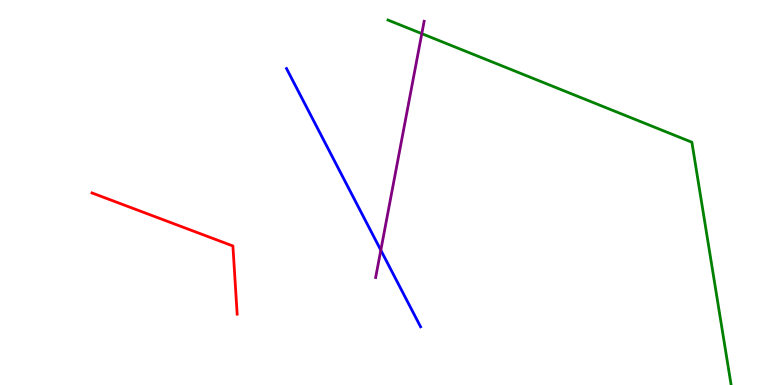[{'lines': ['blue', 'red'], 'intersections': []}, {'lines': ['green', 'red'], 'intersections': []}, {'lines': ['purple', 'red'], 'intersections': []}, {'lines': ['blue', 'green'], 'intersections': []}, {'lines': ['blue', 'purple'], 'intersections': [{'x': 4.91, 'y': 3.5}]}, {'lines': ['green', 'purple'], 'intersections': [{'x': 5.44, 'y': 9.13}]}]